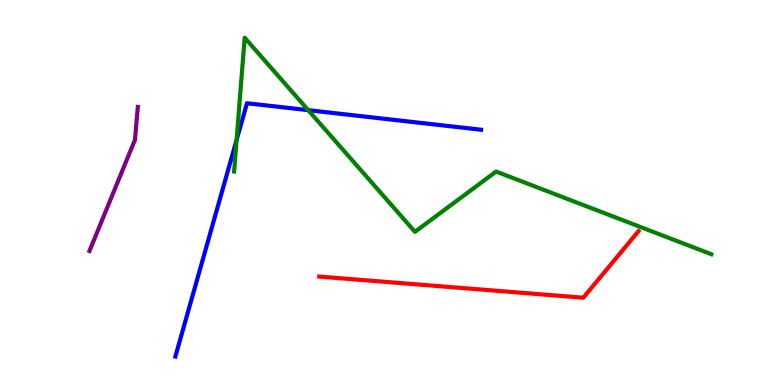[{'lines': ['blue', 'red'], 'intersections': []}, {'lines': ['green', 'red'], 'intersections': []}, {'lines': ['purple', 'red'], 'intersections': []}, {'lines': ['blue', 'green'], 'intersections': [{'x': 3.05, 'y': 6.36}, {'x': 3.98, 'y': 7.14}]}, {'lines': ['blue', 'purple'], 'intersections': []}, {'lines': ['green', 'purple'], 'intersections': []}]